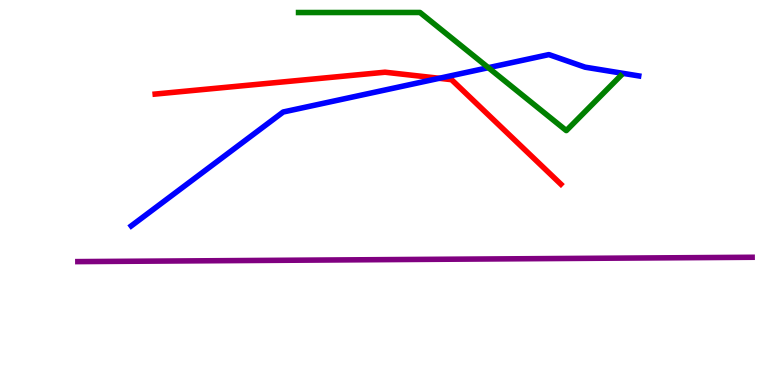[{'lines': ['blue', 'red'], 'intersections': [{'x': 5.67, 'y': 7.97}]}, {'lines': ['green', 'red'], 'intersections': []}, {'lines': ['purple', 'red'], 'intersections': []}, {'lines': ['blue', 'green'], 'intersections': [{'x': 6.3, 'y': 8.24}]}, {'lines': ['blue', 'purple'], 'intersections': []}, {'lines': ['green', 'purple'], 'intersections': []}]